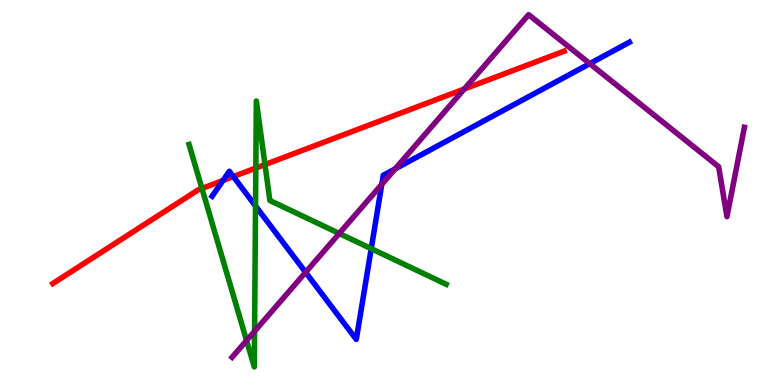[{'lines': ['blue', 'red'], 'intersections': [{'x': 2.88, 'y': 5.31}, {'x': 3.01, 'y': 5.41}]}, {'lines': ['green', 'red'], 'intersections': [{'x': 2.61, 'y': 5.1}, {'x': 3.3, 'y': 5.64}, {'x': 3.42, 'y': 5.73}]}, {'lines': ['purple', 'red'], 'intersections': [{'x': 5.99, 'y': 7.69}]}, {'lines': ['blue', 'green'], 'intersections': [{'x': 3.3, 'y': 4.65}, {'x': 4.79, 'y': 3.54}]}, {'lines': ['blue', 'purple'], 'intersections': [{'x': 3.94, 'y': 2.93}, {'x': 4.93, 'y': 5.21}, {'x': 5.1, 'y': 5.61}, {'x': 7.61, 'y': 8.35}]}, {'lines': ['green', 'purple'], 'intersections': [{'x': 3.18, 'y': 1.15}, {'x': 3.28, 'y': 1.4}, {'x': 4.38, 'y': 3.94}]}]